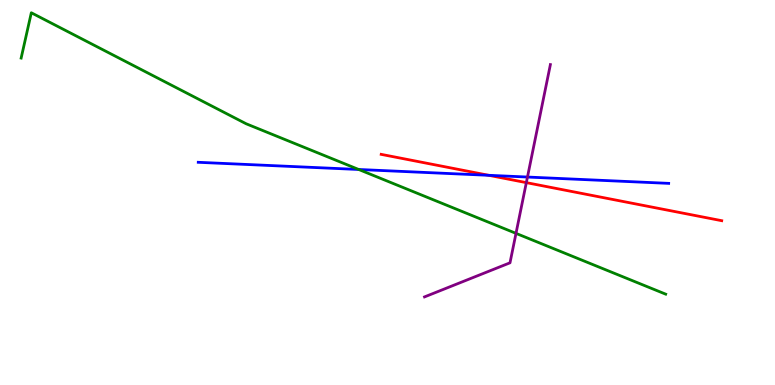[{'lines': ['blue', 'red'], 'intersections': [{'x': 6.31, 'y': 5.45}]}, {'lines': ['green', 'red'], 'intersections': []}, {'lines': ['purple', 'red'], 'intersections': [{'x': 6.79, 'y': 5.26}]}, {'lines': ['blue', 'green'], 'intersections': [{'x': 4.63, 'y': 5.6}]}, {'lines': ['blue', 'purple'], 'intersections': [{'x': 6.81, 'y': 5.4}]}, {'lines': ['green', 'purple'], 'intersections': [{'x': 6.66, 'y': 3.94}]}]